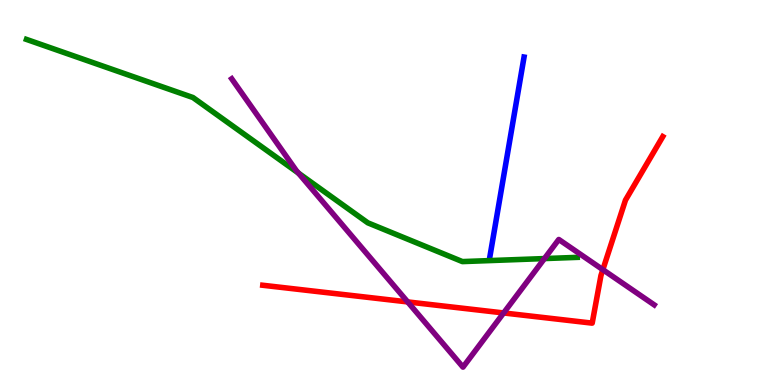[{'lines': ['blue', 'red'], 'intersections': []}, {'lines': ['green', 'red'], 'intersections': []}, {'lines': ['purple', 'red'], 'intersections': [{'x': 5.26, 'y': 2.16}, {'x': 6.5, 'y': 1.87}, {'x': 7.78, 'y': 3.0}]}, {'lines': ['blue', 'green'], 'intersections': []}, {'lines': ['blue', 'purple'], 'intersections': []}, {'lines': ['green', 'purple'], 'intersections': [{'x': 3.85, 'y': 5.5}, {'x': 7.03, 'y': 3.28}]}]